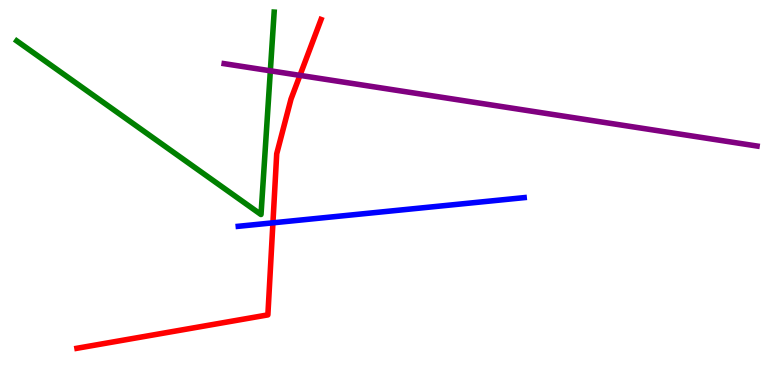[{'lines': ['blue', 'red'], 'intersections': [{'x': 3.52, 'y': 4.21}]}, {'lines': ['green', 'red'], 'intersections': []}, {'lines': ['purple', 'red'], 'intersections': [{'x': 3.87, 'y': 8.04}]}, {'lines': ['blue', 'green'], 'intersections': []}, {'lines': ['blue', 'purple'], 'intersections': []}, {'lines': ['green', 'purple'], 'intersections': [{'x': 3.49, 'y': 8.16}]}]